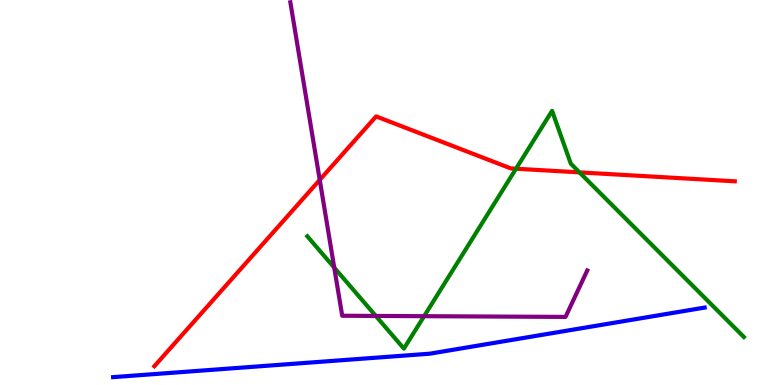[{'lines': ['blue', 'red'], 'intersections': []}, {'lines': ['green', 'red'], 'intersections': [{'x': 6.66, 'y': 5.62}, {'x': 7.48, 'y': 5.52}]}, {'lines': ['purple', 'red'], 'intersections': [{'x': 4.13, 'y': 5.33}]}, {'lines': ['blue', 'green'], 'intersections': []}, {'lines': ['blue', 'purple'], 'intersections': []}, {'lines': ['green', 'purple'], 'intersections': [{'x': 4.31, 'y': 3.05}, {'x': 4.85, 'y': 1.79}, {'x': 5.47, 'y': 1.79}]}]